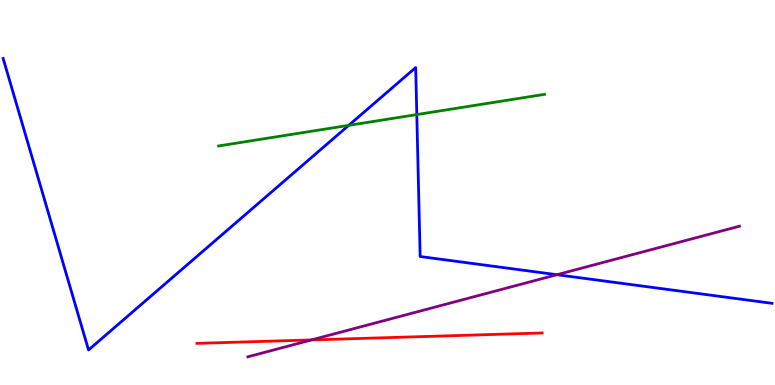[{'lines': ['blue', 'red'], 'intersections': []}, {'lines': ['green', 'red'], 'intersections': []}, {'lines': ['purple', 'red'], 'intersections': [{'x': 4.02, 'y': 1.17}]}, {'lines': ['blue', 'green'], 'intersections': [{'x': 4.5, 'y': 6.74}, {'x': 5.38, 'y': 7.02}]}, {'lines': ['blue', 'purple'], 'intersections': [{'x': 7.19, 'y': 2.86}]}, {'lines': ['green', 'purple'], 'intersections': []}]